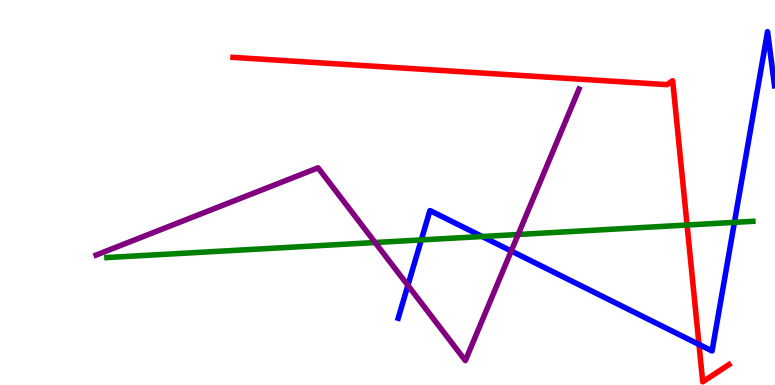[{'lines': ['blue', 'red'], 'intersections': [{'x': 9.02, 'y': 1.05}]}, {'lines': ['green', 'red'], 'intersections': [{'x': 8.87, 'y': 4.16}]}, {'lines': ['purple', 'red'], 'intersections': []}, {'lines': ['blue', 'green'], 'intersections': [{'x': 5.44, 'y': 3.77}, {'x': 6.22, 'y': 3.86}, {'x': 9.48, 'y': 4.22}]}, {'lines': ['blue', 'purple'], 'intersections': [{'x': 5.26, 'y': 2.59}, {'x': 6.6, 'y': 3.48}]}, {'lines': ['green', 'purple'], 'intersections': [{'x': 4.84, 'y': 3.7}, {'x': 6.69, 'y': 3.91}]}]